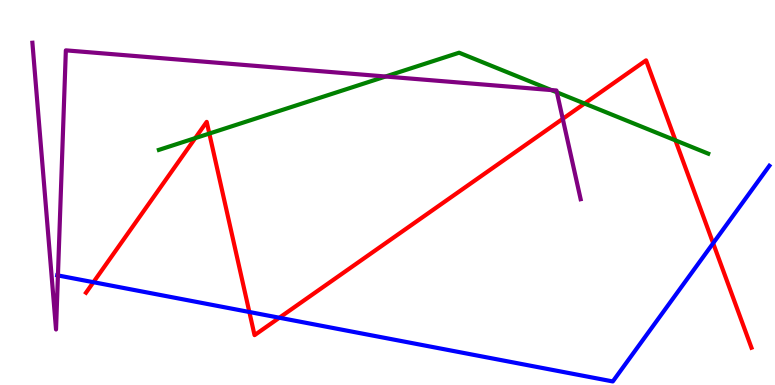[{'lines': ['blue', 'red'], 'intersections': [{'x': 1.21, 'y': 2.67}, {'x': 3.22, 'y': 1.9}, {'x': 3.6, 'y': 1.75}, {'x': 9.2, 'y': 3.68}]}, {'lines': ['green', 'red'], 'intersections': [{'x': 2.52, 'y': 6.41}, {'x': 2.7, 'y': 6.53}, {'x': 7.54, 'y': 7.31}, {'x': 8.72, 'y': 6.35}]}, {'lines': ['purple', 'red'], 'intersections': [{'x': 7.26, 'y': 6.91}]}, {'lines': ['blue', 'green'], 'intersections': []}, {'lines': ['blue', 'purple'], 'intersections': [{'x': 0.748, 'y': 2.85}]}, {'lines': ['green', 'purple'], 'intersections': [{'x': 4.97, 'y': 8.01}, {'x': 7.11, 'y': 7.66}, {'x': 7.19, 'y': 7.6}]}]